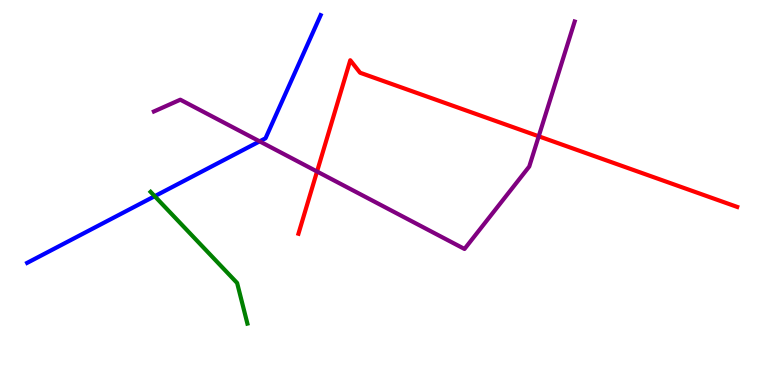[{'lines': ['blue', 'red'], 'intersections': []}, {'lines': ['green', 'red'], 'intersections': []}, {'lines': ['purple', 'red'], 'intersections': [{'x': 4.09, 'y': 5.55}, {'x': 6.95, 'y': 6.46}]}, {'lines': ['blue', 'green'], 'intersections': [{'x': 2.0, 'y': 4.9}]}, {'lines': ['blue', 'purple'], 'intersections': [{'x': 3.35, 'y': 6.33}]}, {'lines': ['green', 'purple'], 'intersections': []}]